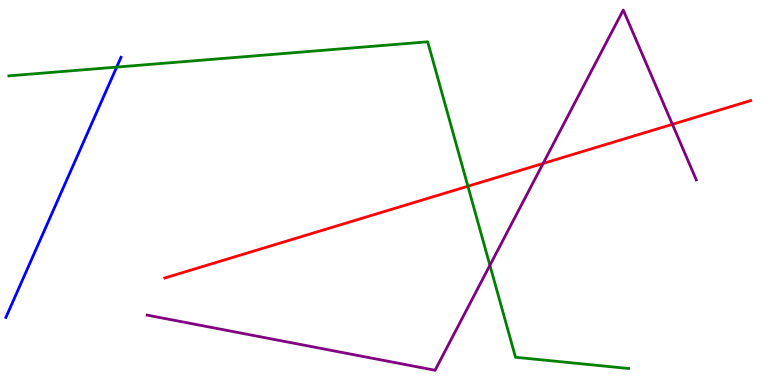[{'lines': ['blue', 'red'], 'intersections': []}, {'lines': ['green', 'red'], 'intersections': [{'x': 6.04, 'y': 5.16}]}, {'lines': ['purple', 'red'], 'intersections': [{'x': 7.01, 'y': 5.75}, {'x': 8.68, 'y': 6.77}]}, {'lines': ['blue', 'green'], 'intersections': [{'x': 1.51, 'y': 8.26}]}, {'lines': ['blue', 'purple'], 'intersections': []}, {'lines': ['green', 'purple'], 'intersections': [{'x': 6.32, 'y': 3.11}]}]